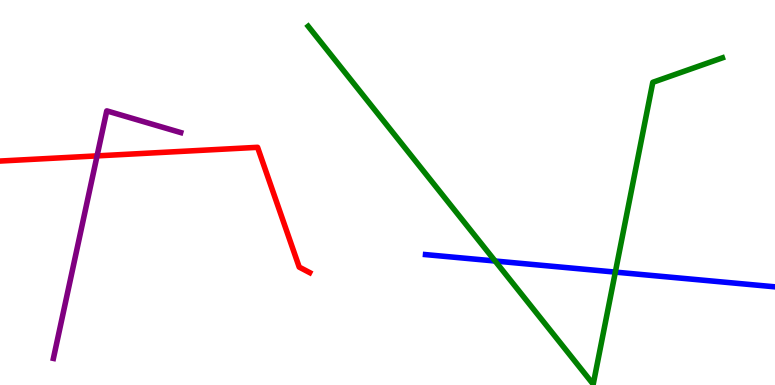[{'lines': ['blue', 'red'], 'intersections': []}, {'lines': ['green', 'red'], 'intersections': []}, {'lines': ['purple', 'red'], 'intersections': [{'x': 1.25, 'y': 5.95}]}, {'lines': ['blue', 'green'], 'intersections': [{'x': 6.39, 'y': 3.22}, {'x': 7.94, 'y': 2.93}]}, {'lines': ['blue', 'purple'], 'intersections': []}, {'lines': ['green', 'purple'], 'intersections': []}]